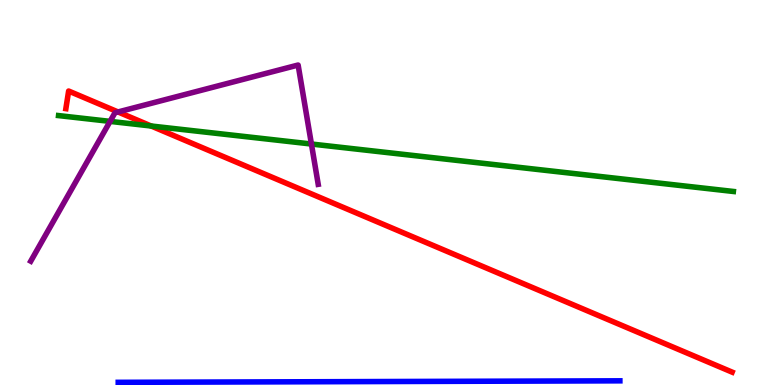[{'lines': ['blue', 'red'], 'intersections': []}, {'lines': ['green', 'red'], 'intersections': [{'x': 1.95, 'y': 6.73}]}, {'lines': ['purple', 'red'], 'intersections': [{'x': 1.52, 'y': 7.09}]}, {'lines': ['blue', 'green'], 'intersections': []}, {'lines': ['blue', 'purple'], 'intersections': []}, {'lines': ['green', 'purple'], 'intersections': [{'x': 1.42, 'y': 6.85}, {'x': 4.02, 'y': 6.26}]}]